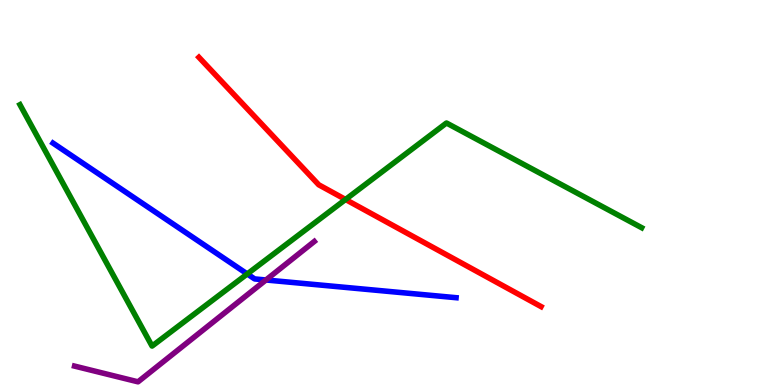[{'lines': ['blue', 'red'], 'intersections': []}, {'lines': ['green', 'red'], 'intersections': [{'x': 4.46, 'y': 4.82}]}, {'lines': ['purple', 'red'], 'intersections': []}, {'lines': ['blue', 'green'], 'intersections': [{'x': 3.19, 'y': 2.88}]}, {'lines': ['blue', 'purple'], 'intersections': [{'x': 3.43, 'y': 2.73}]}, {'lines': ['green', 'purple'], 'intersections': []}]